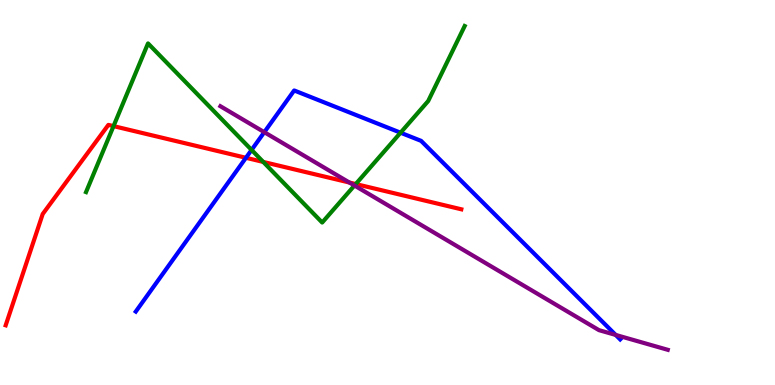[{'lines': ['blue', 'red'], 'intersections': [{'x': 3.17, 'y': 5.9}]}, {'lines': ['green', 'red'], 'intersections': [{'x': 1.46, 'y': 6.72}, {'x': 3.4, 'y': 5.79}, {'x': 4.59, 'y': 5.22}]}, {'lines': ['purple', 'red'], 'intersections': [{'x': 4.51, 'y': 5.26}]}, {'lines': ['blue', 'green'], 'intersections': [{'x': 3.25, 'y': 6.11}, {'x': 5.17, 'y': 6.55}]}, {'lines': ['blue', 'purple'], 'intersections': [{'x': 3.41, 'y': 6.57}, {'x': 7.94, 'y': 1.3}]}, {'lines': ['green', 'purple'], 'intersections': [{'x': 4.57, 'y': 5.18}]}]